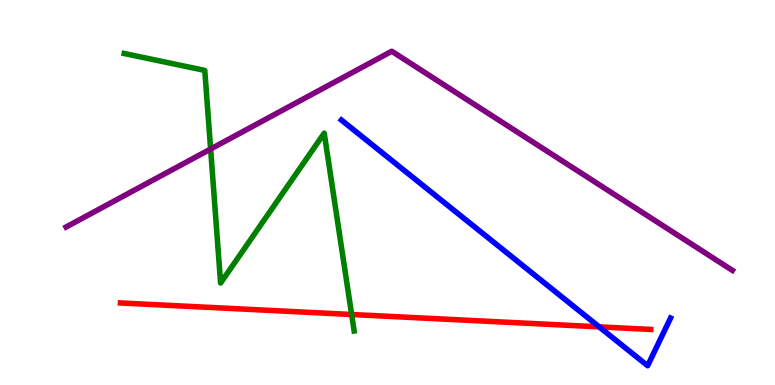[{'lines': ['blue', 'red'], 'intersections': [{'x': 7.73, 'y': 1.51}]}, {'lines': ['green', 'red'], 'intersections': [{'x': 4.54, 'y': 1.83}]}, {'lines': ['purple', 'red'], 'intersections': []}, {'lines': ['blue', 'green'], 'intersections': []}, {'lines': ['blue', 'purple'], 'intersections': []}, {'lines': ['green', 'purple'], 'intersections': [{'x': 2.72, 'y': 6.13}]}]